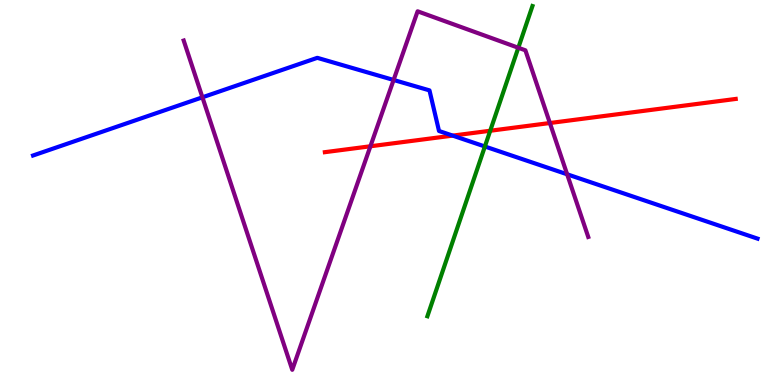[{'lines': ['blue', 'red'], 'intersections': [{'x': 5.84, 'y': 6.48}]}, {'lines': ['green', 'red'], 'intersections': [{'x': 6.33, 'y': 6.6}]}, {'lines': ['purple', 'red'], 'intersections': [{'x': 4.78, 'y': 6.2}, {'x': 7.1, 'y': 6.8}]}, {'lines': ['blue', 'green'], 'intersections': [{'x': 6.26, 'y': 6.19}]}, {'lines': ['blue', 'purple'], 'intersections': [{'x': 2.61, 'y': 7.47}, {'x': 5.08, 'y': 7.92}, {'x': 7.32, 'y': 5.47}]}, {'lines': ['green', 'purple'], 'intersections': [{'x': 6.69, 'y': 8.76}]}]